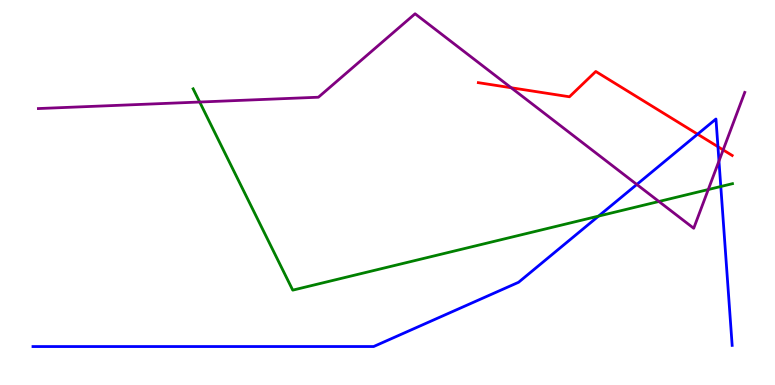[{'lines': ['blue', 'red'], 'intersections': [{'x': 9.0, 'y': 6.51}, {'x': 9.26, 'y': 6.19}]}, {'lines': ['green', 'red'], 'intersections': []}, {'lines': ['purple', 'red'], 'intersections': [{'x': 6.6, 'y': 7.72}, {'x': 9.33, 'y': 6.11}]}, {'lines': ['blue', 'green'], 'intersections': [{'x': 7.72, 'y': 4.39}, {'x': 9.3, 'y': 5.16}]}, {'lines': ['blue', 'purple'], 'intersections': [{'x': 8.22, 'y': 5.21}, {'x': 9.28, 'y': 5.82}]}, {'lines': ['green', 'purple'], 'intersections': [{'x': 2.58, 'y': 7.35}, {'x': 8.5, 'y': 4.77}, {'x': 9.14, 'y': 5.08}]}]